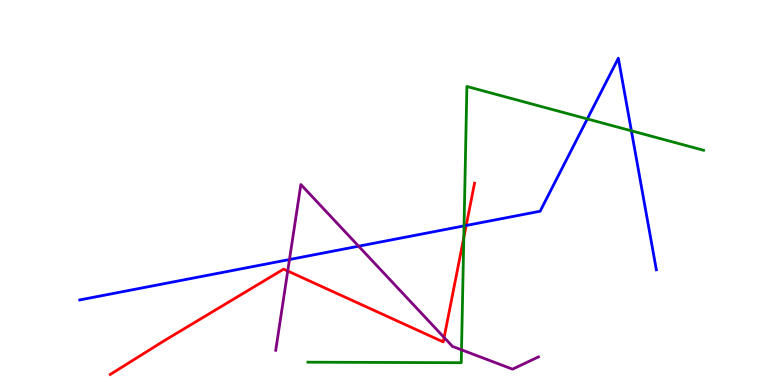[{'lines': ['blue', 'red'], 'intersections': [{'x': 6.02, 'y': 4.14}]}, {'lines': ['green', 'red'], 'intersections': [{'x': 5.98, 'y': 3.83}]}, {'lines': ['purple', 'red'], 'intersections': [{'x': 3.71, 'y': 2.96}, {'x': 5.73, 'y': 1.23}]}, {'lines': ['blue', 'green'], 'intersections': [{'x': 5.99, 'y': 4.13}, {'x': 7.58, 'y': 6.91}, {'x': 8.15, 'y': 6.6}]}, {'lines': ['blue', 'purple'], 'intersections': [{'x': 3.74, 'y': 3.26}, {'x': 4.63, 'y': 3.61}]}, {'lines': ['green', 'purple'], 'intersections': [{'x': 5.95, 'y': 0.914}]}]